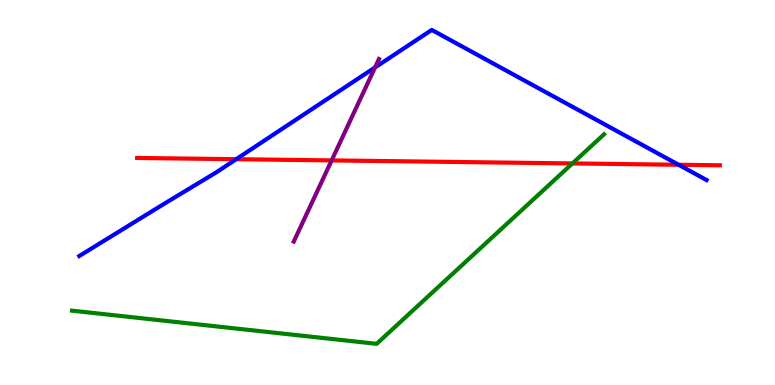[{'lines': ['blue', 'red'], 'intersections': [{'x': 3.05, 'y': 5.86}, {'x': 8.76, 'y': 5.72}]}, {'lines': ['green', 'red'], 'intersections': [{'x': 7.39, 'y': 5.75}]}, {'lines': ['purple', 'red'], 'intersections': [{'x': 4.28, 'y': 5.83}]}, {'lines': ['blue', 'green'], 'intersections': []}, {'lines': ['blue', 'purple'], 'intersections': [{'x': 4.84, 'y': 8.25}]}, {'lines': ['green', 'purple'], 'intersections': []}]